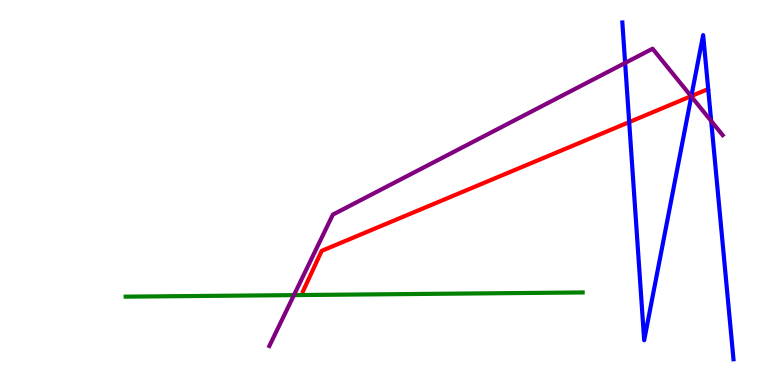[{'lines': ['blue', 'red'], 'intersections': [{'x': 8.12, 'y': 6.83}, {'x': 8.92, 'y': 7.5}]}, {'lines': ['green', 'red'], 'intersections': []}, {'lines': ['purple', 'red'], 'intersections': [{'x': 8.92, 'y': 7.5}]}, {'lines': ['blue', 'green'], 'intersections': []}, {'lines': ['blue', 'purple'], 'intersections': [{'x': 8.07, 'y': 8.36}, {'x': 8.92, 'y': 7.49}, {'x': 9.18, 'y': 6.86}]}, {'lines': ['green', 'purple'], 'intersections': [{'x': 3.79, 'y': 2.33}]}]